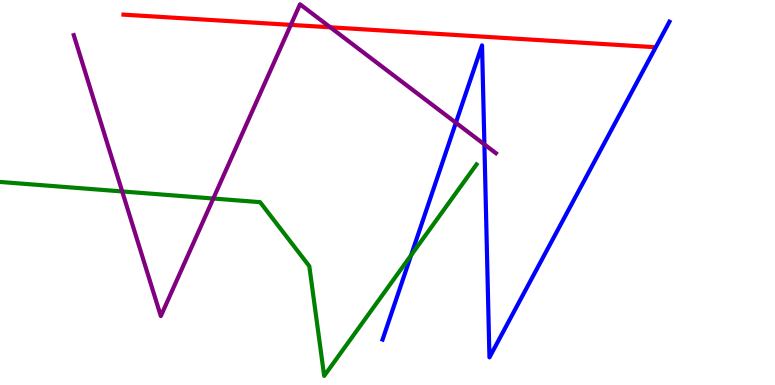[{'lines': ['blue', 'red'], 'intersections': []}, {'lines': ['green', 'red'], 'intersections': []}, {'lines': ['purple', 'red'], 'intersections': [{'x': 3.75, 'y': 9.35}, {'x': 4.26, 'y': 9.29}]}, {'lines': ['blue', 'green'], 'intersections': [{'x': 5.3, 'y': 3.37}]}, {'lines': ['blue', 'purple'], 'intersections': [{'x': 5.88, 'y': 6.81}, {'x': 6.25, 'y': 6.25}]}, {'lines': ['green', 'purple'], 'intersections': [{'x': 1.58, 'y': 5.03}, {'x': 2.75, 'y': 4.84}]}]